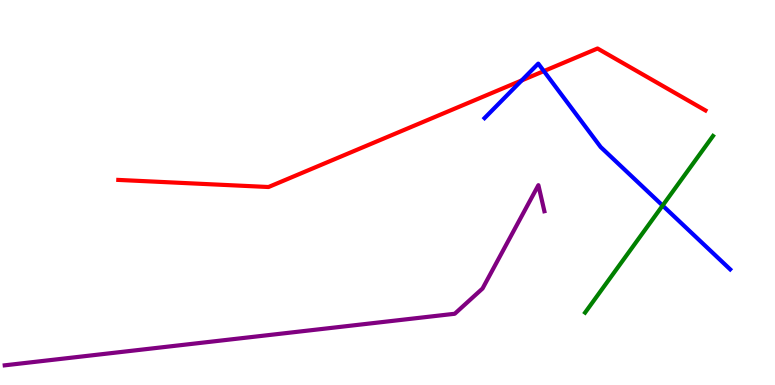[{'lines': ['blue', 'red'], 'intersections': [{'x': 6.73, 'y': 7.91}, {'x': 7.02, 'y': 8.15}]}, {'lines': ['green', 'red'], 'intersections': []}, {'lines': ['purple', 'red'], 'intersections': []}, {'lines': ['blue', 'green'], 'intersections': [{'x': 8.55, 'y': 4.66}]}, {'lines': ['blue', 'purple'], 'intersections': []}, {'lines': ['green', 'purple'], 'intersections': []}]